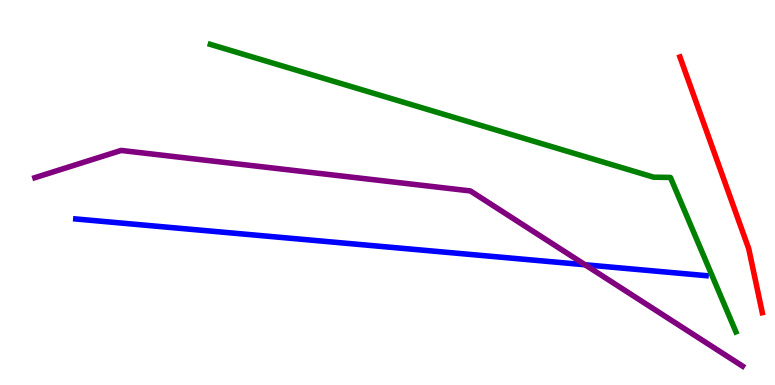[{'lines': ['blue', 'red'], 'intersections': []}, {'lines': ['green', 'red'], 'intersections': []}, {'lines': ['purple', 'red'], 'intersections': []}, {'lines': ['blue', 'green'], 'intersections': []}, {'lines': ['blue', 'purple'], 'intersections': [{'x': 7.55, 'y': 3.12}]}, {'lines': ['green', 'purple'], 'intersections': []}]